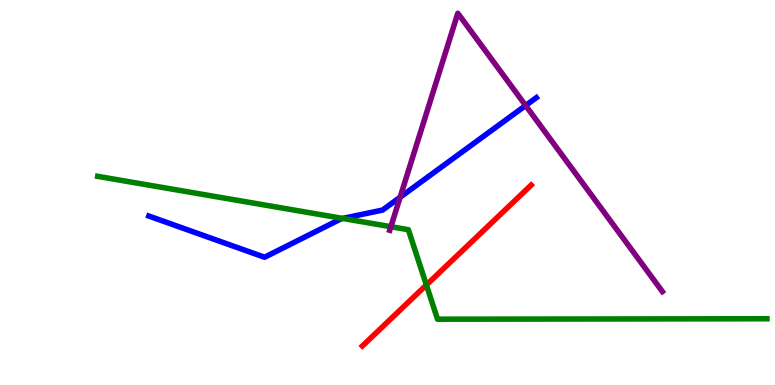[{'lines': ['blue', 'red'], 'intersections': []}, {'lines': ['green', 'red'], 'intersections': [{'x': 5.5, 'y': 2.6}]}, {'lines': ['purple', 'red'], 'intersections': []}, {'lines': ['blue', 'green'], 'intersections': [{'x': 4.42, 'y': 4.33}]}, {'lines': ['blue', 'purple'], 'intersections': [{'x': 5.16, 'y': 4.88}, {'x': 6.78, 'y': 7.26}]}, {'lines': ['green', 'purple'], 'intersections': [{'x': 5.04, 'y': 4.11}]}]